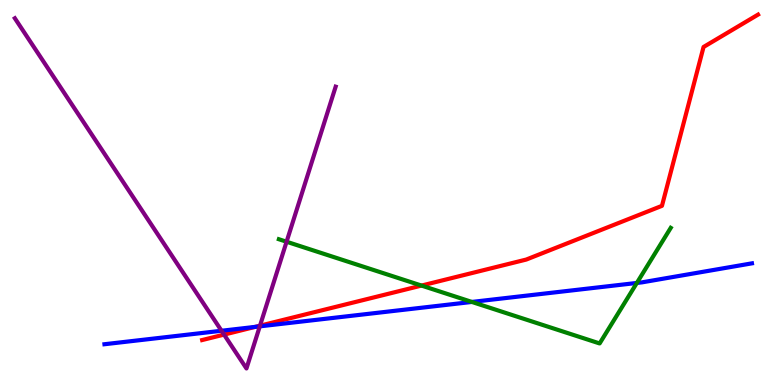[{'lines': ['blue', 'red'], 'intersections': [{'x': 3.29, 'y': 1.51}]}, {'lines': ['green', 'red'], 'intersections': [{'x': 5.44, 'y': 2.58}]}, {'lines': ['purple', 'red'], 'intersections': [{'x': 2.89, 'y': 1.31}, {'x': 3.35, 'y': 1.54}]}, {'lines': ['blue', 'green'], 'intersections': [{'x': 6.09, 'y': 2.16}, {'x': 8.22, 'y': 2.65}]}, {'lines': ['blue', 'purple'], 'intersections': [{'x': 2.86, 'y': 1.41}, {'x': 3.35, 'y': 1.52}]}, {'lines': ['green', 'purple'], 'intersections': [{'x': 3.7, 'y': 3.72}]}]